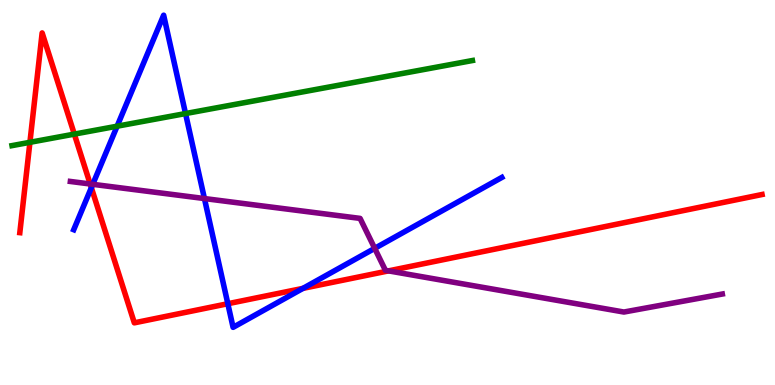[{'lines': ['blue', 'red'], 'intersections': [{'x': 1.18, 'y': 5.13}, {'x': 2.94, 'y': 2.11}, {'x': 3.91, 'y': 2.51}]}, {'lines': ['green', 'red'], 'intersections': [{'x': 0.386, 'y': 6.3}, {'x': 0.959, 'y': 6.52}]}, {'lines': ['purple', 'red'], 'intersections': [{'x': 1.16, 'y': 5.22}, {'x': 5.01, 'y': 2.96}]}, {'lines': ['blue', 'green'], 'intersections': [{'x': 1.51, 'y': 6.72}, {'x': 2.39, 'y': 7.05}]}, {'lines': ['blue', 'purple'], 'intersections': [{'x': 1.2, 'y': 5.21}, {'x': 2.64, 'y': 4.84}, {'x': 4.83, 'y': 3.55}]}, {'lines': ['green', 'purple'], 'intersections': []}]